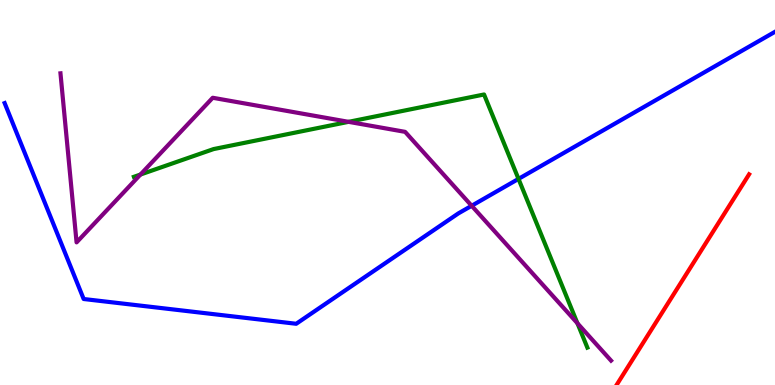[{'lines': ['blue', 'red'], 'intersections': []}, {'lines': ['green', 'red'], 'intersections': []}, {'lines': ['purple', 'red'], 'intersections': []}, {'lines': ['blue', 'green'], 'intersections': [{'x': 6.69, 'y': 5.35}]}, {'lines': ['blue', 'purple'], 'intersections': [{'x': 6.09, 'y': 4.66}]}, {'lines': ['green', 'purple'], 'intersections': [{'x': 1.81, 'y': 5.47}, {'x': 4.5, 'y': 6.84}, {'x': 7.45, 'y': 1.6}]}]